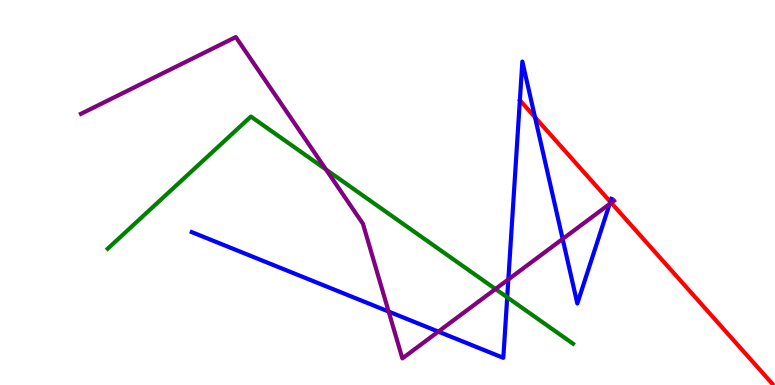[{'lines': ['blue', 'red'], 'intersections': [{'x': 6.9, 'y': 6.95}, {'x': 7.88, 'y': 4.76}]}, {'lines': ['green', 'red'], 'intersections': []}, {'lines': ['purple', 'red'], 'intersections': [{'x': 7.89, 'y': 4.73}]}, {'lines': ['blue', 'green'], 'intersections': [{'x': 6.54, 'y': 2.28}]}, {'lines': ['blue', 'purple'], 'intersections': [{'x': 5.01, 'y': 1.91}, {'x': 5.66, 'y': 1.39}, {'x': 6.56, 'y': 2.74}, {'x': 7.26, 'y': 3.79}, {'x': 7.87, 'y': 4.7}]}, {'lines': ['green', 'purple'], 'intersections': [{'x': 4.21, 'y': 5.6}, {'x': 6.39, 'y': 2.49}]}]